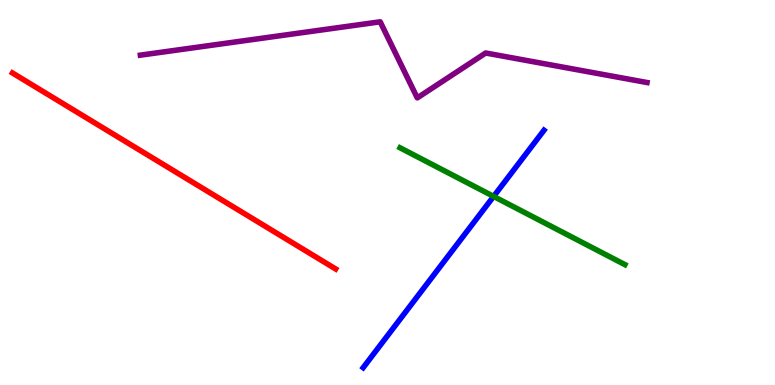[{'lines': ['blue', 'red'], 'intersections': []}, {'lines': ['green', 'red'], 'intersections': []}, {'lines': ['purple', 'red'], 'intersections': []}, {'lines': ['blue', 'green'], 'intersections': [{'x': 6.37, 'y': 4.9}]}, {'lines': ['blue', 'purple'], 'intersections': []}, {'lines': ['green', 'purple'], 'intersections': []}]